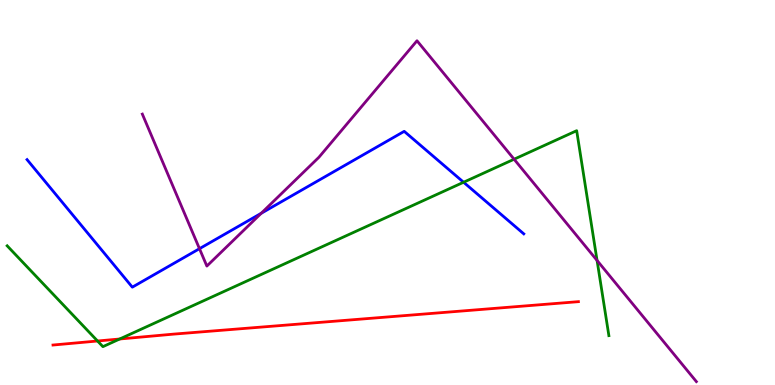[{'lines': ['blue', 'red'], 'intersections': []}, {'lines': ['green', 'red'], 'intersections': [{'x': 1.26, 'y': 1.14}, {'x': 1.54, 'y': 1.19}]}, {'lines': ['purple', 'red'], 'intersections': []}, {'lines': ['blue', 'green'], 'intersections': [{'x': 5.98, 'y': 5.27}]}, {'lines': ['blue', 'purple'], 'intersections': [{'x': 2.57, 'y': 3.54}, {'x': 3.37, 'y': 4.46}]}, {'lines': ['green', 'purple'], 'intersections': [{'x': 6.63, 'y': 5.86}, {'x': 7.7, 'y': 3.23}]}]